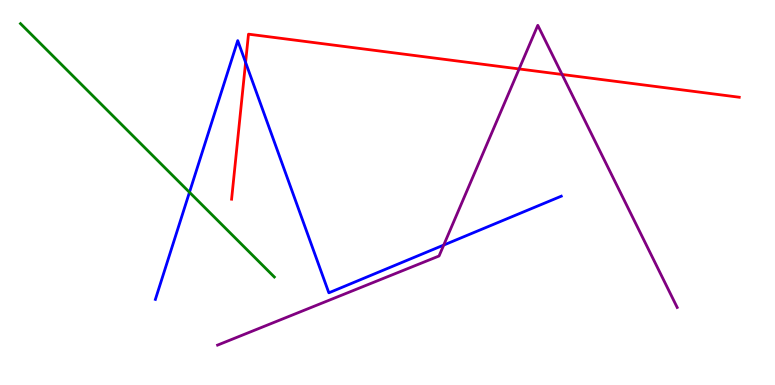[{'lines': ['blue', 'red'], 'intersections': [{'x': 3.17, 'y': 8.38}]}, {'lines': ['green', 'red'], 'intersections': []}, {'lines': ['purple', 'red'], 'intersections': [{'x': 6.7, 'y': 8.21}, {'x': 7.25, 'y': 8.07}]}, {'lines': ['blue', 'green'], 'intersections': [{'x': 2.44, 'y': 5.01}]}, {'lines': ['blue', 'purple'], 'intersections': [{'x': 5.73, 'y': 3.63}]}, {'lines': ['green', 'purple'], 'intersections': []}]